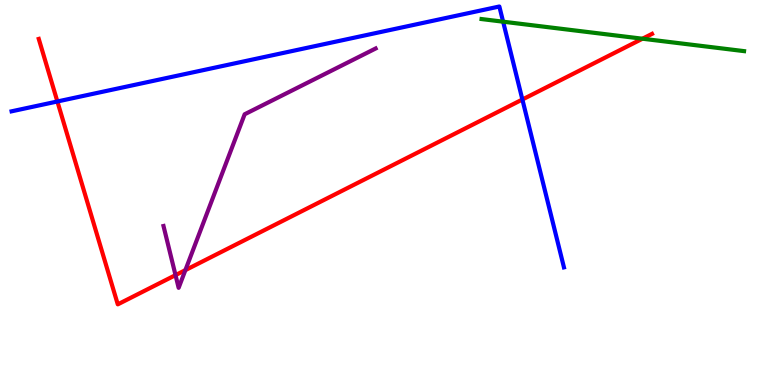[{'lines': ['blue', 'red'], 'intersections': [{'x': 0.74, 'y': 7.36}, {'x': 6.74, 'y': 7.42}]}, {'lines': ['green', 'red'], 'intersections': [{'x': 8.29, 'y': 8.99}]}, {'lines': ['purple', 'red'], 'intersections': [{'x': 2.26, 'y': 2.85}, {'x': 2.39, 'y': 2.98}]}, {'lines': ['blue', 'green'], 'intersections': [{'x': 6.49, 'y': 9.44}]}, {'lines': ['blue', 'purple'], 'intersections': []}, {'lines': ['green', 'purple'], 'intersections': []}]